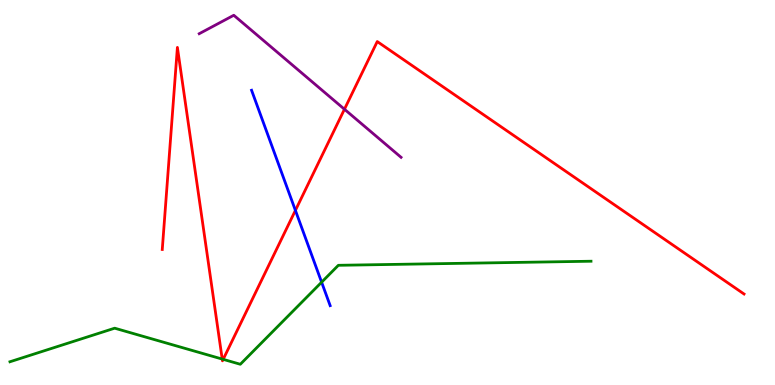[{'lines': ['blue', 'red'], 'intersections': [{'x': 3.81, 'y': 4.54}]}, {'lines': ['green', 'red'], 'intersections': [{'x': 2.87, 'y': 0.673}, {'x': 2.88, 'y': 0.666}]}, {'lines': ['purple', 'red'], 'intersections': [{'x': 4.44, 'y': 7.16}]}, {'lines': ['blue', 'green'], 'intersections': [{'x': 4.15, 'y': 2.67}]}, {'lines': ['blue', 'purple'], 'intersections': []}, {'lines': ['green', 'purple'], 'intersections': []}]